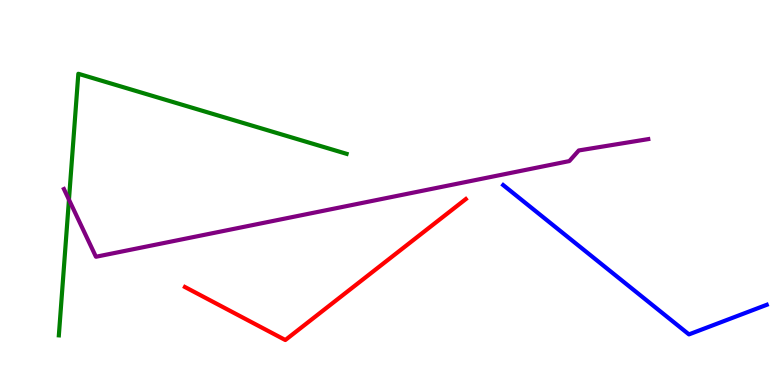[{'lines': ['blue', 'red'], 'intersections': []}, {'lines': ['green', 'red'], 'intersections': []}, {'lines': ['purple', 'red'], 'intersections': []}, {'lines': ['blue', 'green'], 'intersections': []}, {'lines': ['blue', 'purple'], 'intersections': []}, {'lines': ['green', 'purple'], 'intersections': [{'x': 0.89, 'y': 4.81}]}]